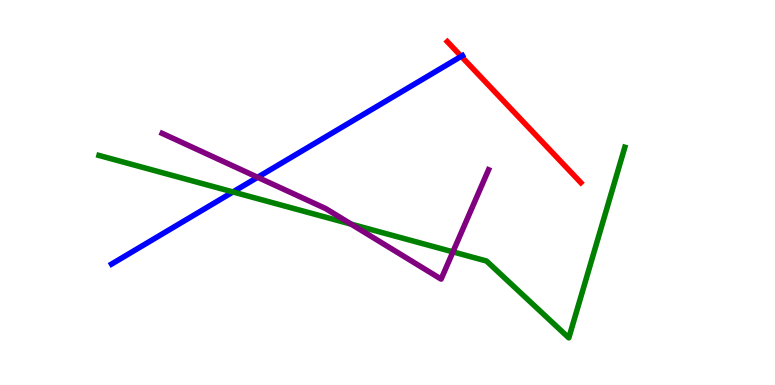[{'lines': ['blue', 'red'], 'intersections': [{'x': 5.95, 'y': 8.54}]}, {'lines': ['green', 'red'], 'intersections': []}, {'lines': ['purple', 'red'], 'intersections': []}, {'lines': ['blue', 'green'], 'intersections': [{'x': 3.01, 'y': 5.01}]}, {'lines': ['blue', 'purple'], 'intersections': [{'x': 3.32, 'y': 5.4}]}, {'lines': ['green', 'purple'], 'intersections': [{'x': 4.53, 'y': 4.18}, {'x': 5.84, 'y': 3.46}]}]